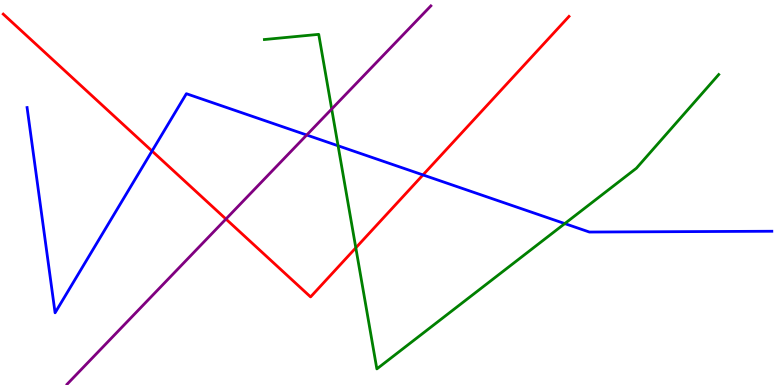[{'lines': ['blue', 'red'], 'intersections': [{'x': 1.96, 'y': 6.08}, {'x': 5.46, 'y': 5.46}]}, {'lines': ['green', 'red'], 'intersections': [{'x': 4.59, 'y': 3.56}]}, {'lines': ['purple', 'red'], 'intersections': [{'x': 2.92, 'y': 4.31}]}, {'lines': ['blue', 'green'], 'intersections': [{'x': 4.36, 'y': 6.21}, {'x': 7.29, 'y': 4.19}]}, {'lines': ['blue', 'purple'], 'intersections': [{'x': 3.96, 'y': 6.49}]}, {'lines': ['green', 'purple'], 'intersections': [{'x': 4.28, 'y': 7.17}]}]